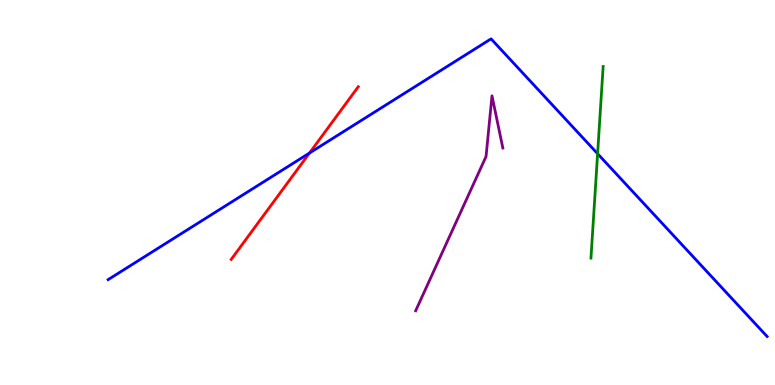[{'lines': ['blue', 'red'], 'intersections': [{'x': 3.99, 'y': 6.03}]}, {'lines': ['green', 'red'], 'intersections': []}, {'lines': ['purple', 'red'], 'intersections': []}, {'lines': ['blue', 'green'], 'intersections': [{'x': 7.71, 'y': 6.01}]}, {'lines': ['blue', 'purple'], 'intersections': []}, {'lines': ['green', 'purple'], 'intersections': []}]